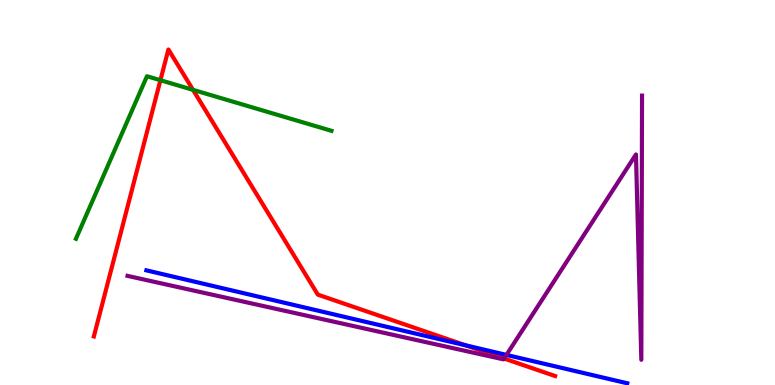[{'lines': ['blue', 'red'], 'intersections': [{'x': 6.01, 'y': 1.03}]}, {'lines': ['green', 'red'], 'intersections': [{'x': 2.07, 'y': 7.92}, {'x': 2.49, 'y': 7.67}]}, {'lines': ['purple', 'red'], 'intersections': [{'x': 6.5, 'y': 0.688}]}, {'lines': ['blue', 'green'], 'intersections': []}, {'lines': ['blue', 'purple'], 'intersections': [{'x': 6.53, 'y': 0.782}]}, {'lines': ['green', 'purple'], 'intersections': []}]